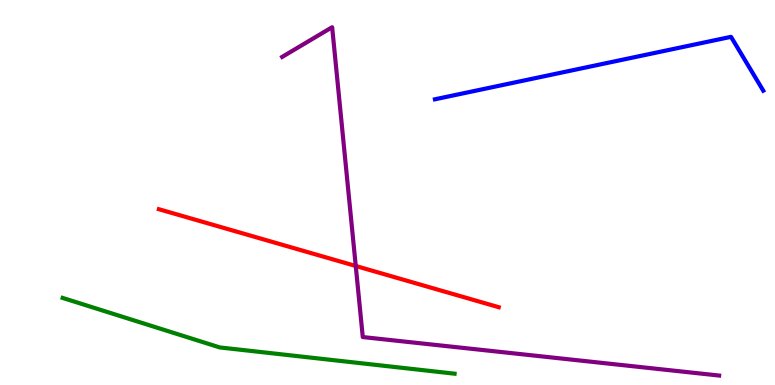[{'lines': ['blue', 'red'], 'intersections': []}, {'lines': ['green', 'red'], 'intersections': []}, {'lines': ['purple', 'red'], 'intersections': [{'x': 4.59, 'y': 3.09}]}, {'lines': ['blue', 'green'], 'intersections': []}, {'lines': ['blue', 'purple'], 'intersections': []}, {'lines': ['green', 'purple'], 'intersections': []}]